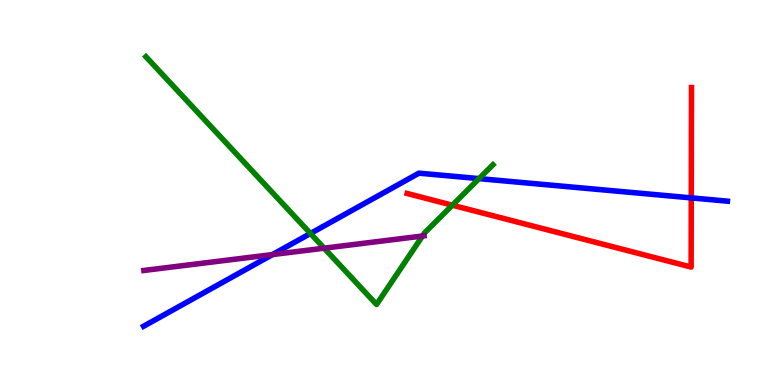[{'lines': ['blue', 'red'], 'intersections': [{'x': 8.92, 'y': 4.86}]}, {'lines': ['green', 'red'], 'intersections': [{'x': 5.84, 'y': 4.67}]}, {'lines': ['purple', 'red'], 'intersections': []}, {'lines': ['blue', 'green'], 'intersections': [{'x': 4.01, 'y': 3.94}, {'x': 6.18, 'y': 5.36}]}, {'lines': ['blue', 'purple'], 'intersections': [{'x': 3.52, 'y': 3.39}]}, {'lines': ['green', 'purple'], 'intersections': [{'x': 4.18, 'y': 3.55}, {'x': 5.45, 'y': 3.87}]}]